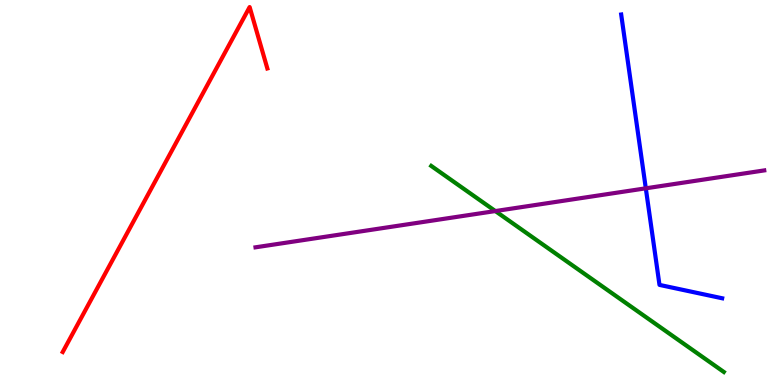[{'lines': ['blue', 'red'], 'intersections': []}, {'lines': ['green', 'red'], 'intersections': []}, {'lines': ['purple', 'red'], 'intersections': []}, {'lines': ['blue', 'green'], 'intersections': []}, {'lines': ['blue', 'purple'], 'intersections': [{'x': 8.33, 'y': 5.11}]}, {'lines': ['green', 'purple'], 'intersections': [{'x': 6.39, 'y': 4.52}]}]